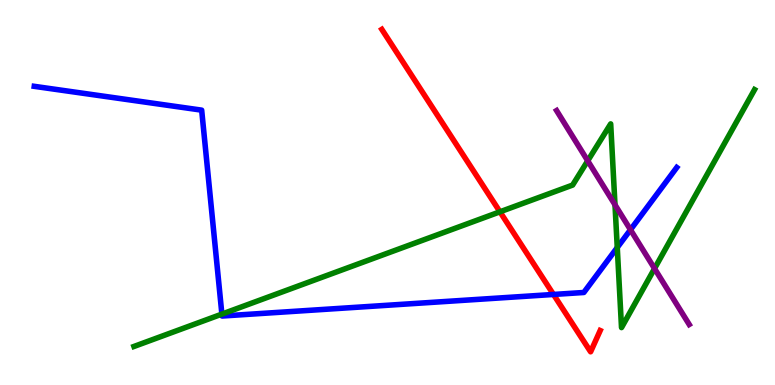[{'lines': ['blue', 'red'], 'intersections': [{'x': 7.14, 'y': 2.35}]}, {'lines': ['green', 'red'], 'intersections': [{'x': 6.45, 'y': 4.5}]}, {'lines': ['purple', 'red'], 'intersections': []}, {'lines': ['blue', 'green'], 'intersections': [{'x': 2.86, 'y': 1.84}, {'x': 7.96, 'y': 3.57}]}, {'lines': ['blue', 'purple'], 'intersections': [{'x': 8.14, 'y': 4.03}]}, {'lines': ['green', 'purple'], 'intersections': [{'x': 7.58, 'y': 5.82}, {'x': 7.94, 'y': 4.68}, {'x': 8.45, 'y': 3.02}]}]